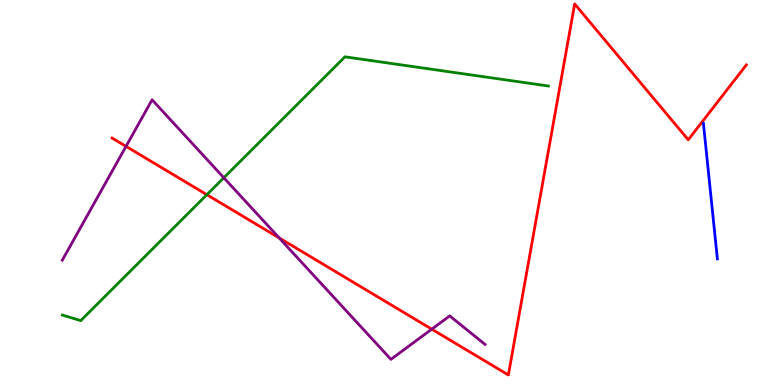[{'lines': ['blue', 'red'], 'intersections': []}, {'lines': ['green', 'red'], 'intersections': [{'x': 2.67, 'y': 4.94}]}, {'lines': ['purple', 'red'], 'intersections': [{'x': 1.63, 'y': 6.2}, {'x': 3.6, 'y': 3.82}, {'x': 5.57, 'y': 1.45}]}, {'lines': ['blue', 'green'], 'intersections': []}, {'lines': ['blue', 'purple'], 'intersections': []}, {'lines': ['green', 'purple'], 'intersections': [{'x': 2.89, 'y': 5.38}]}]